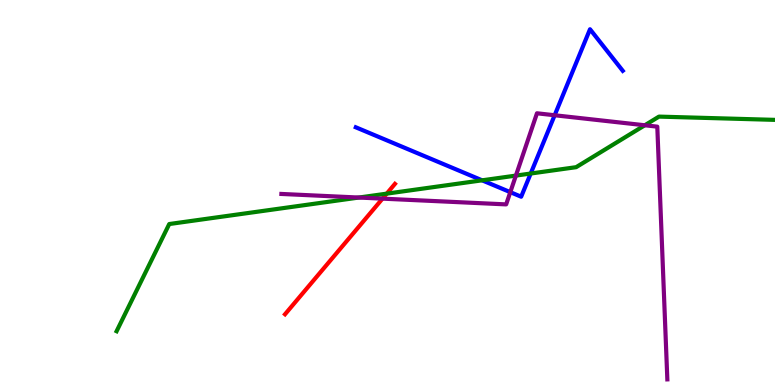[{'lines': ['blue', 'red'], 'intersections': []}, {'lines': ['green', 'red'], 'intersections': [{'x': 4.99, 'y': 4.97}]}, {'lines': ['purple', 'red'], 'intersections': [{'x': 4.94, 'y': 4.84}]}, {'lines': ['blue', 'green'], 'intersections': [{'x': 6.22, 'y': 5.32}, {'x': 6.85, 'y': 5.49}]}, {'lines': ['blue', 'purple'], 'intersections': [{'x': 6.58, 'y': 5.01}, {'x': 7.16, 'y': 7.01}]}, {'lines': ['green', 'purple'], 'intersections': [{'x': 4.63, 'y': 4.87}, {'x': 6.66, 'y': 5.44}, {'x': 8.32, 'y': 6.75}]}]